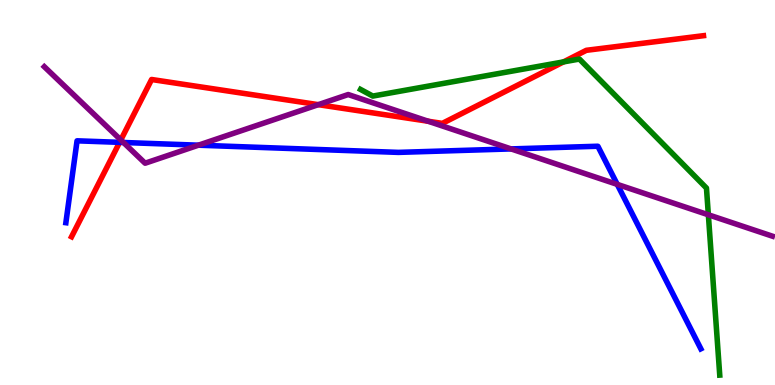[{'lines': ['blue', 'red'], 'intersections': [{'x': 1.54, 'y': 6.3}]}, {'lines': ['green', 'red'], 'intersections': [{'x': 7.27, 'y': 8.39}]}, {'lines': ['purple', 'red'], 'intersections': [{'x': 1.56, 'y': 6.36}, {'x': 4.11, 'y': 7.28}, {'x': 5.52, 'y': 6.85}]}, {'lines': ['blue', 'green'], 'intersections': []}, {'lines': ['blue', 'purple'], 'intersections': [{'x': 1.59, 'y': 6.3}, {'x': 2.56, 'y': 6.23}, {'x': 6.59, 'y': 6.13}, {'x': 7.96, 'y': 5.21}]}, {'lines': ['green', 'purple'], 'intersections': [{'x': 9.14, 'y': 4.42}]}]